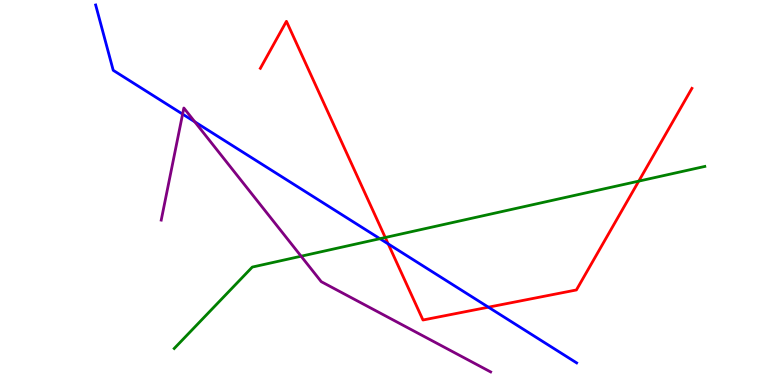[{'lines': ['blue', 'red'], 'intersections': [{'x': 5.01, 'y': 3.66}, {'x': 6.3, 'y': 2.02}]}, {'lines': ['green', 'red'], 'intersections': [{'x': 4.97, 'y': 3.83}, {'x': 8.24, 'y': 5.3}]}, {'lines': ['purple', 'red'], 'intersections': []}, {'lines': ['blue', 'green'], 'intersections': [{'x': 4.9, 'y': 3.8}]}, {'lines': ['blue', 'purple'], 'intersections': [{'x': 2.36, 'y': 7.04}, {'x': 2.51, 'y': 6.84}]}, {'lines': ['green', 'purple'], 'intersections': [{'x': 3.89, 'y': 3.35}]}]